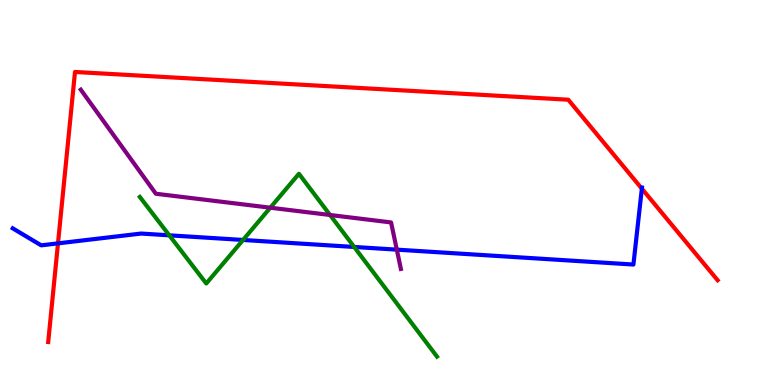[{'lines': ['blue', 'red'], 'intersections': [{'x': 0.748, 'y': 3.68}, {'x': 8.28, 'y': 5.1}]}, {'lines': ['green', 'red'], 'intersections': []}, {'lines': ['purple', 'red'], 'intersections': []}, {'lines': ['blue', 'green'], 'intersections': [{'x': 2.18, 'y': 3.89}, {'x': 3.14, 'y': 3.77}, {'x': 4.57, 'y': 3.59}]}, {'lines': ['blue', 'purple'], 'intersections': [{'x': 5.12, 'y': 3.52}]}, {'lines': ['green', 'purple'], 'intersections': [{'x': 3.49, 'y': 4.61}, {'x': 4.26, 'y': 4.42}]}]